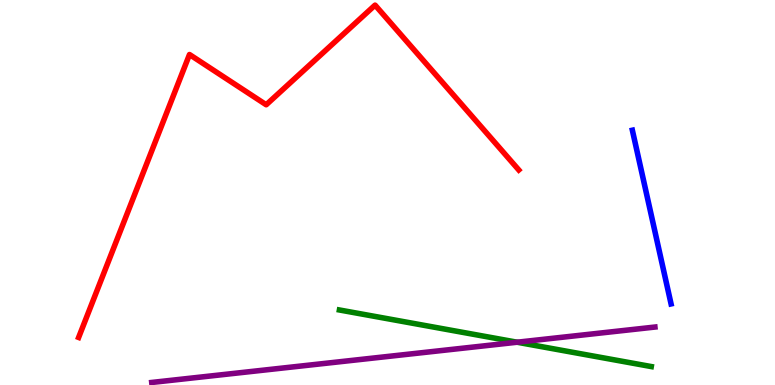[{'lines': ['blue', 'red'], 'intersections': []}, {'lines': ['green', 'red'], 'intersections': []}, {'lines': ['purple', 'red'], 'intersections': []}, {'lines': ['blue', 'green'], 'intersections': []}, {'lines': ['blue', 'purple'], 'intersections': []}, {'lines': ['green', 'purple'], 'intersections': [{'x': 6.67, 'y': 1.11}]}]